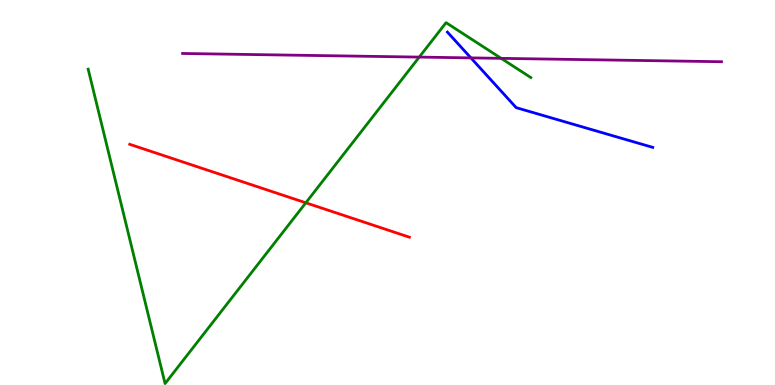[{'lines': ['blue', 'red'], 'intersections': []}, {'lines': ['green', 'red'], 'intersections': [{'x': 3.95, 'y': 4.73}]}, {'lines': ['purple', 'red'], 'intersections': []}, {'lines': ['blue', 'green'], 'intersections': []}, {'lines': ['blue', 'purple'], 'intersections': [{'x': 6.08, 'y': 8.5}]}, {'lines': ['green', 'purple'], 'intersections': [{'x': 5.41, 'y': 8.52}, {'x': 6.47, 'y': 8.48}]}]